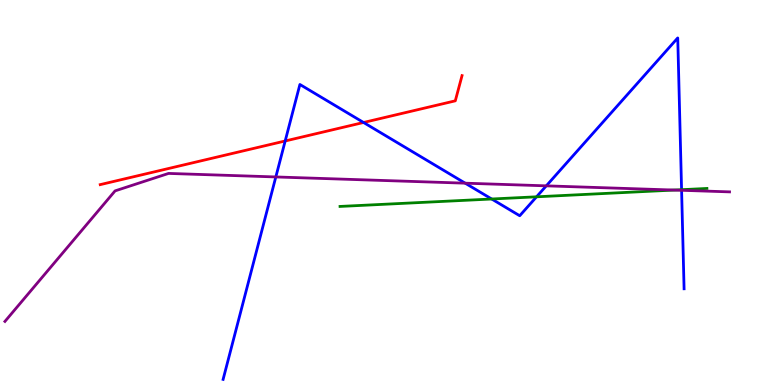[{'lines': ['blue', 'red'], 'intersections': [{'x': 3.68, 'y': 6.34}, {'x': 4.69, 'y': 6.82}]}, {'lines': ['green', 'red'], 'intersections': []}, {'lines': ['purple', 'red'], 'intersections': []}, {'lines': ['blue', 'green'], 'intersections': [{'x': 6.34, 'y': 4.83}, {'x': 6.92, 'y': 4.89}, {'x': 8.79, 'y': 5.07}]}, {'lines': ['blue', 'purple'], 'intersections': [{'x': 3.56, 'y': 5.4}, {'x': 6.0, 'y': 5.24}, {'x': 7.05, 'y': 5.17}, {'x': 8.79, 'y': 5.06}]}, {'lines': ['green', 'purple'], 'intersections': [{'x': 8.7, 'y': 5.06}]}]